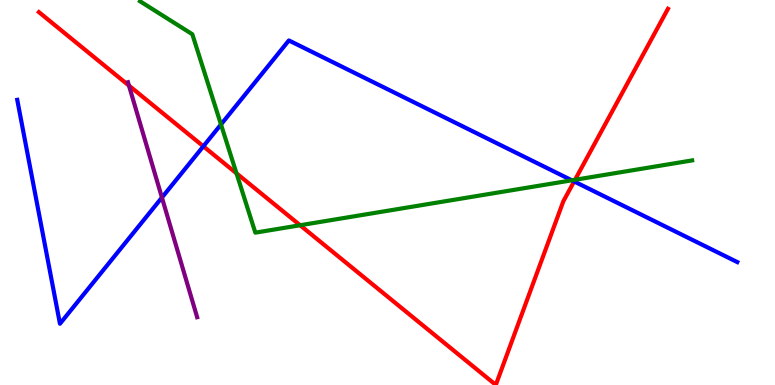[{'lines': ['blue', 'red'], 'intersections': [{'x': 2.62, 'y': 6.2}, {'x': 7.41, 'y': 5.29}]}, {'lines': ['green', 'red'], 'intersections': [{'x': 3.05, 'y': 5.5}, {'x': 3.87, 'y': 4.15}, {'x': 7.42, 'y': 5.33}]}, {'lines': ['purple', 'red'], 'intersections': [{'x': 1.66, 'y': 7.78}]}, {'lines': ['blue', 'green'], 'intersections': [{'x': 2.85, 'y': 6.77}, {'x': 7.38, 'y': 5.32}]}, {'lines': ['blue', 'purple'], 'intersections': [{'x': 2.09, 'y': 4.87}]}, {'lines': ['green', 'purple'], 'intersections': []}]